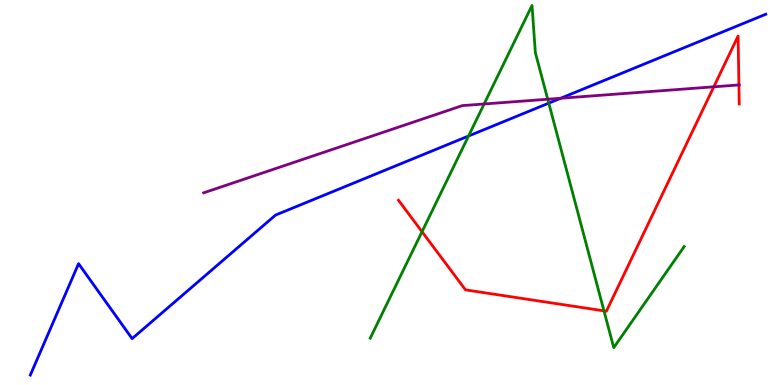[{'lines': ['blue', 'red'], 'intersections': []}, {'lines': ['green', 'red'], 'intersections': [{'x': 5.45, 'y': 3.98}, {'x': 7.79, 'y': 1.93}]}, {'lines': ['purple', 'red'], 'intersections': [{'x': 9.21, 'y': 7.75}, {'x': 9.53, 'y': 7.79}]}, {'lines': ['blue', 'green'], 'intersections': [{'x': 6.05, 'y': 6.47}, {'x': 7.08, 'y': 7.32}]}, {'lines': ['blue', 'purple'], 'intersections': [{'x': 7.23, 'y': 7.45}]}, {'lines': ['green', 'purple'], 'intersections': [{'x': 6.25, 'y': 7.3}, {'x': 7.07, 'y': 7.42}]}]